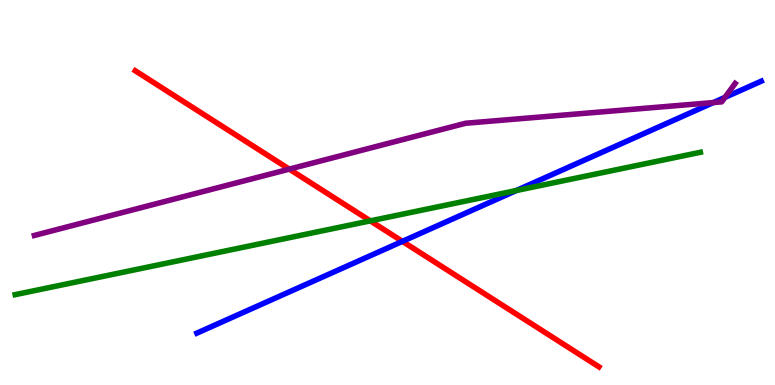[{'lines': ['blue', 'red'], 'intersections': [{'x': 5.19, 'y': 3.73}]}, {'lines': ['green', 'red'], 'intersections': [{'x': 4.78, 'y': 4.26}]}, {'lines': ['purple', 'red'], 'intersections': [{'x': 3.73, 'y': 5.61}]}, {'lines': ['blue', 'green'], 'intersections': [{'x': 6.66, 'y': 5.05}]}, {'lines': ['blue', 'purple'], 'intersections': [{'x': 9.2, 'y': 7.34}, {'x': 9.35, 'y': 7.47}]}, {'lines': ['green', 'purple'], 'intersections': []}]